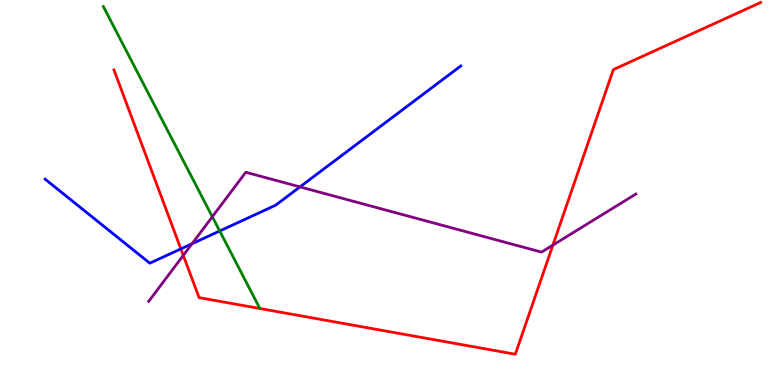[{'lines': ['blue', 'red'], 'intersections': [{'x': 2.33, 'y': 3.54}]}, {'lines': ['green', 'red'], 'intersections': []}, {'lines': ['purple', 'red'], 'intersections': [{'x': 2.36, 'y': 3.37}, {'x': 7.13, 'y': 3.63}]}, {'lines': ['blue', 'green'], 'intersections': [{'x': 2.83, 'y': 4.0}]}, {'lines': ['blue', 'purple'], 'intersections': [{'x': 2.48, 'y': 3.67}, {'x': 3.87, 'y': 5.15}]}, {'lines': ['green', 'purple'], 'intersections': [{'x': 2.74, 'y': 4.37}]}]